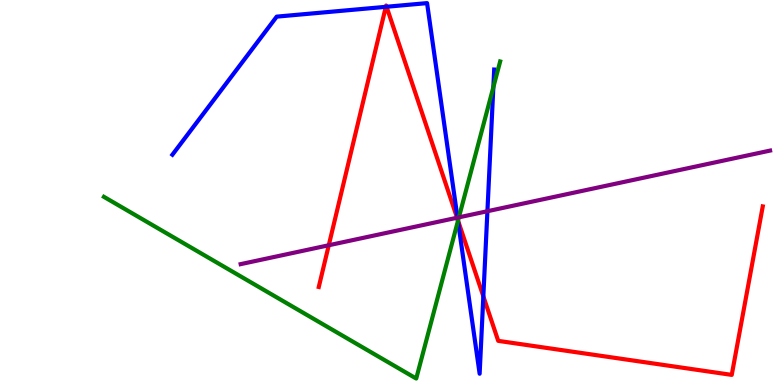[{'lines': ['blue', 'red'], 'intersections': [{'x': 4.98, 'y': 9.82}, {'x': 4.99, 'y': 9.82}, {'x': 5.91, 'y': 4.29}, {'x': 6.24, 'y': 2.3}]}, {'lines': ['green', 'red'], 'intersections': [{'x': 5.91, 'y': 4.27}]}, {'lines': ['purple', 'red'], 'intersections': [{'x': 4.24, 'y': 3.63}, {'x': 5.9, 'y': 4.34}]}, {'lines': ['blue', 'green'], 'intersections': [{'x': 5.91, 'y': 4.26}, {'x': 6.37, 'y': 7.74}]}, {'lines': ['blue', 'purple'], 'intersections': [{'x': 5.9, 'y': 4.35}, {'x': 6.29, 'y': 4.51}]}, {'lines': ['green', 'purple'], 'intersections': [{'x': 5.92, 'y': 4.35}]}]